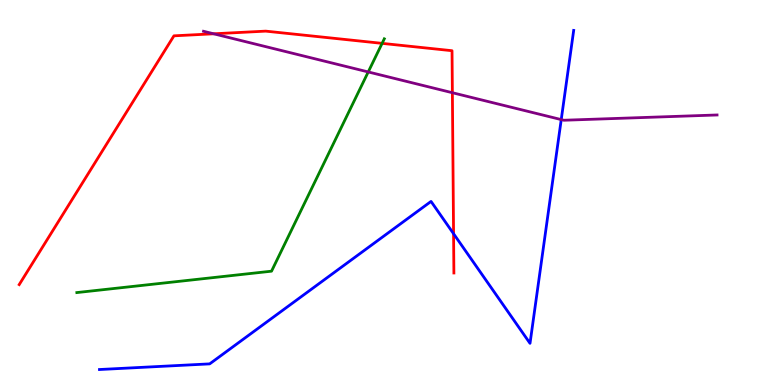[{'lines': ['blue', 'red'], 'intersections': [{'x': 5.85, 'y': 3.93}]}, {'lines': ['green', 'red'], 'intersections': [{'x': 4.93, 'y': 8.87}]}, {'lines': ['purple', 'red'], 'intersections': [{'x': 2.76, 'y': 9.12}, {'x': 5.84, 'y': 7.59}]}, {'lines': ['blue', 'green'], 'intersections': []}, {'lines': ['blue', 'purple'], 'intersections': [{'x': 7.24, 'y': 6.89}]}, {'lines': ['green', 'purple'], 'intersections': [{'x': 4.75, 'y': 8.13}]}]